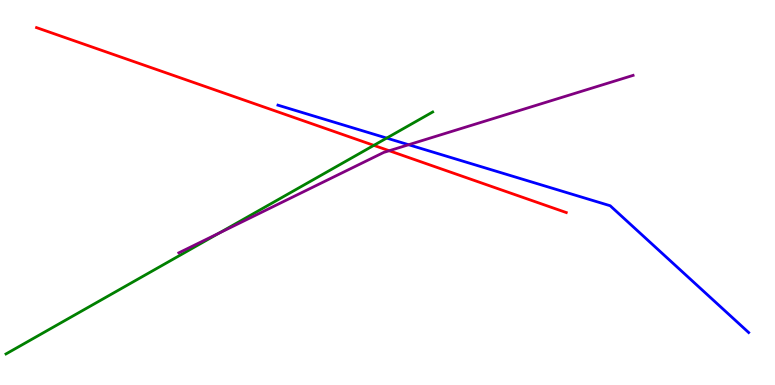[{'lines': ['blue', 'red'], 'intersections': []}, {'lines': ['green', 'red'], 'intersections': [{'x': 4.82, 'y': 6.22}]}, {'lines': ['purple', 'red'], 'intersections': [{'x': 5.02, 'y': 6.08}]}, {'lines': ['blue', 'green'], 'intersections': [{'x': 4.99, 'y': 6.41}]}, {'lines': ['blue', 'purple'], 'intersections': [{'x': 5.27, 'y': 6.24}]}, {'lines': ['green', 'purple'], 'intersections': [{'x': 2.83, 'y': 3.95}]}]